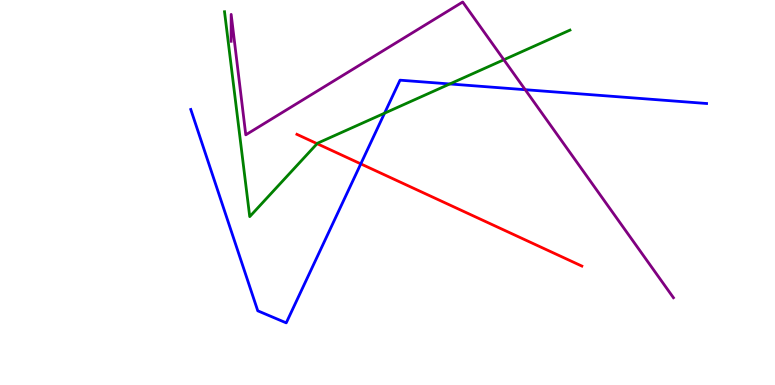[{'lines': ['blue', 'red'], 'intersections': [{'x': 4.66, 'y': 5.74}]}, {'lines': ['green', 'red'], 'intersections': [{'x': 4.09, 'y': 6.27}]}, {'lines': ['purple', 'red'], 'intersections': []}, {'lines': ['blue', 'green'], 'intersections': [{'x': 4.96, 'y': 7.06}, {'x': 5.8, 'y': 7.82}]}, {'lines': ['blue', 'purple'], 'intersections': [{'x': 6.78, 'y': 7.67}]}, {'lines': ['green', 'purple'], 'intersections': [{'x': 6.5, 'y': 8.45}]}]